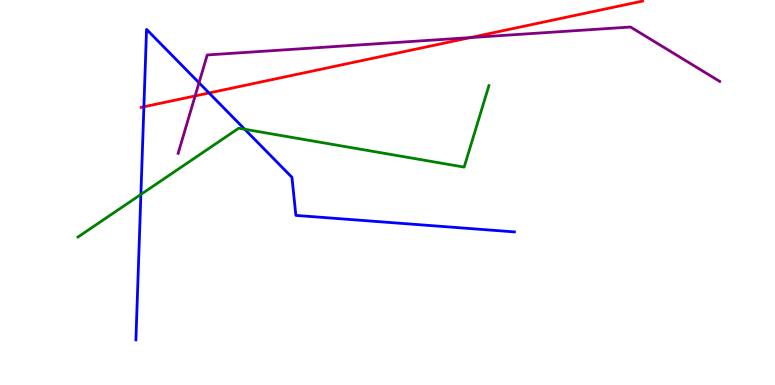[{'lines': ['blue', 'red'], 'intersections': [{'x': 1.86, 'y': 7.23}, {'x': 2.7, 'y': 7.59}]}, {'lines': ['green', 'red'], 'intersections': []}, {'lines': ['purple', 'red'], 'intersections': [{'x': 2.52, 'y': 7.51}, {'x': 6.07, 'y': 9.02}]}, {'lines': ['blue', 'green'], 'intersections': [{'x': 1.82, 'y': 4.95}, {'x': 3.16, 'y': 6.64}]}, {'lines': ['blue', 'purple'], 'intersections': [{'x': 2.57, 'y': 7.85}]}, {'lines': ['green', 'purple'], 'intersections': []}]